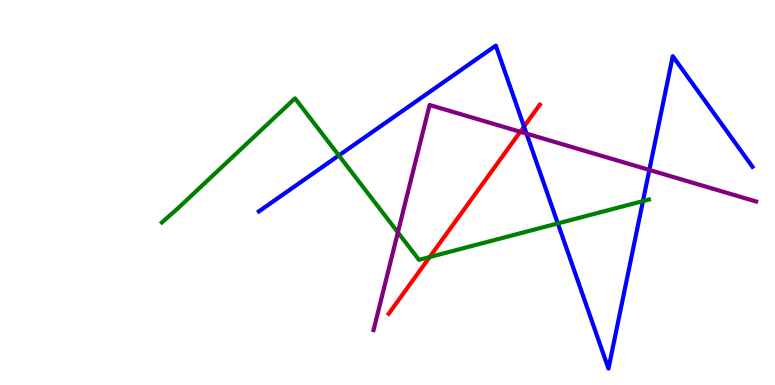[{'lines': ['blue', 'red'], 'intersections': [{'x': 6.76, 'y': 6.71}]}, {'lines': ['green', 'red'], 'intersections': [{'x': 5.54, 'y': 3.32}]}, {'lines': ['purple', 'red'], 'intersections': [{'x': 6.71, 'y': 6.58}]}, {'lines': ['blue', 'green'], 'intersections': [{'x': 4.37, 'y': 5.96}, {'x': 7.2, 'y': 4.2}, {'x': 8.3, 'y': 4.78}]}, {'lines': ['blue', 'purple'], 'intersections': [{'x': 6.79, 'y': 6.53}, {'x': 8.38, 'y': 5.59}]}, {'lines': ['green', 'purple'], 'intersections': [{'x': 5.13, 'y': 3.96}]}]